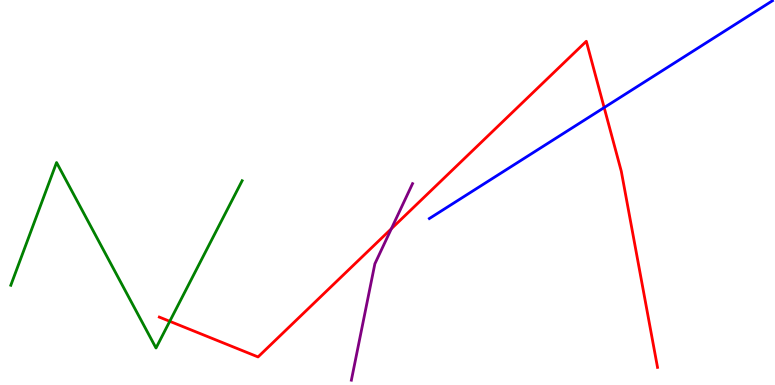[{'lines': ['blue', 'red'], 'intersections': [{'x': 7.8, 'y': 7.21}]}, {'lines': ['green', 'red'], 'intersections': [{'x': 2.19, 'y': 1.65}]}, {'lines': ['purple', 'red'], 'intersections': [{'x': 5.05, 'y': 4.06}]}, {'lines': ['blue', 'green'], 'intersections': []}, {'lines': ['blue', 'purple'], 'intersections': []}, {'lines': ['green', 'purple'], 'intersections': []}]